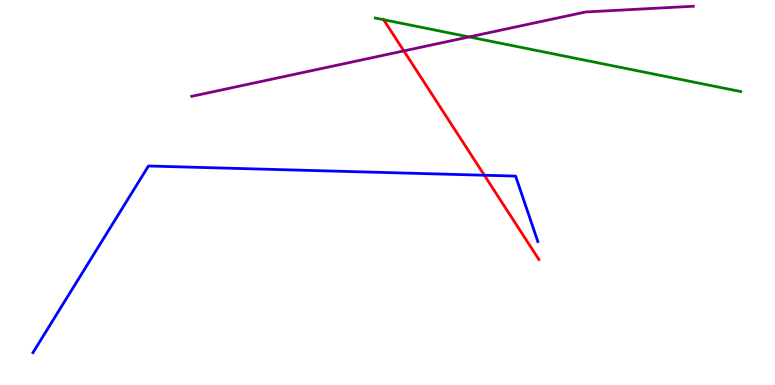[{'lines': ['blue', 'red'], 'intersections': [{'x': 6.25, 'y': 5.45}]}, {'lines': ['green', 'red'], 'intersections': [{'x': 4.95, 'y': 9.49}]}, {'lines': ['purple', 'red'], 'intersections': [{'x': 5.21, 'y': 8.68}]}, {'lines': ['blue', 'green'], 'intersections': []}, {'lines': ['blue', 'purple'], 'intersections': []}, {'lines': ['green', 'purple'], 'intersections': [{'x': 6.05, 'y': 9.04}]}]